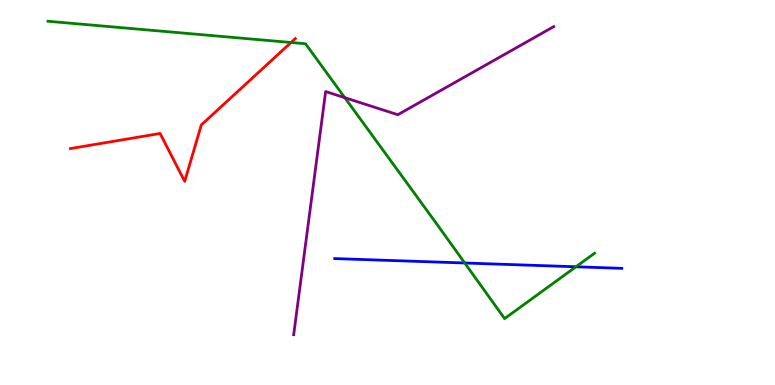[{'lines': ['blue', 'red'], 'intersections': []}, {'lines': ['green', 'red'], 'intersections': [{'x': 3.76, 'y': 8.9}]}, {'lines': ['purple', 'red'], 'intersections': []}, {'lines': ['blue', 'green'], 'intersections': [{'x': 6.0, 'y': 3.17}, {'x': 7.43, 'y': 3.07}]}, {'lines': ['blue', 'purple'], 'intersections': []}, {'lines': ['green', 'purple'], 'intersections': [{'x': 4.45, 'y': 7.46}]}]